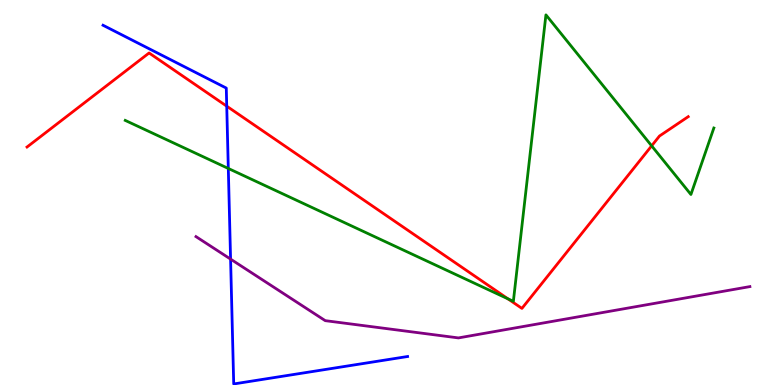[{'lines': ['blue', 'red'], 'intersections': [{'x': 2.93, 'y': 7.24}]}, {'lines': ['green', 'red'], 'intersections': [{'x': 6.55, 'y': 2.24}, {'x': 8.41, 'y': 6.21}]}, {'lines': ['purple', 'red'], 'intersections': []}, {'lines': ['blue', 'green'], 'intersections': [{'x': 2.95, 'y': 5.62}]}, {'lines': ['blue', 'purple'], 'intersections': [{'x': 2.98, 'y': 3.27}]}, {'lines': ['green', 'purple'], 'intersections': []}]